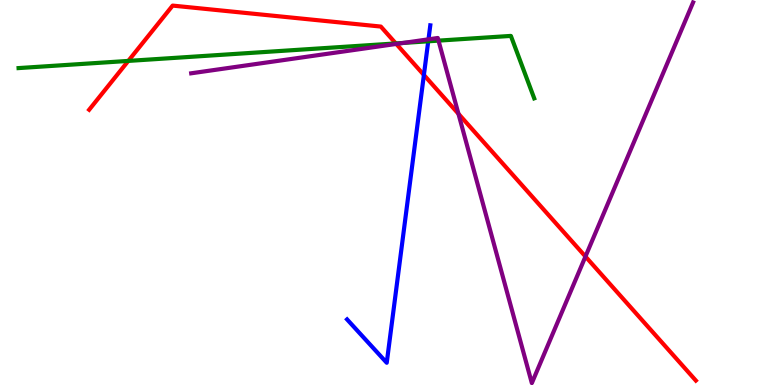[{'lines': ['blue', 'red'], 'intersections': [{'x': 5.47, 'y': 8.05}]}, {'lines': ['green', 'red'], 'intersections': [{'x': 1.66, 'y': 8.42}, {'x': 5.11, 'y': 8.87}]}, {'lines': ['purple', 'red'], 'intersections': [{'x': 5.11, 'y': 8.86}, {'x': 5.92, 'y': 7.04}, {'x': 7.55, 'y': 3.34}]}, {'lines': ['blue', 'green'], 'intersections': [{'x': 5.53, 'y': 8.93}]}, {'lines': ['blue', 'purple'], 'intersections': [{'x': 5.53, 'y': 8.98}]}, {'lines': ['green', 'purple'], 'intersections': [{'x': 5.2, 'y': 8.88}, {'x': 5.66, 'y': 8.94}]}]